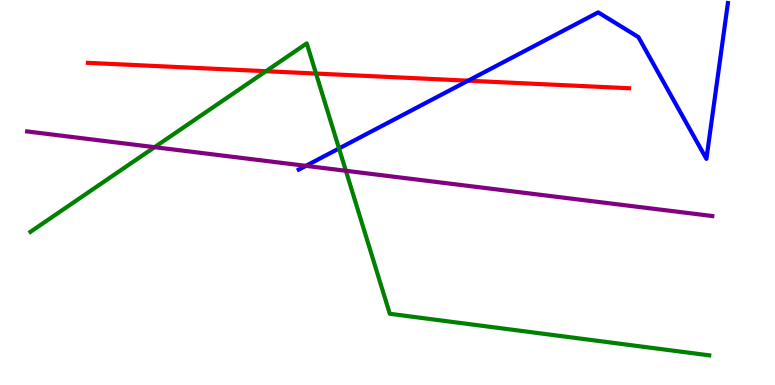[{'lines': ['blue', 'red'], 'intersections': [{'x': 6.04, 'y': 7.9}]}, {'lines': ['green', 'red'], 'intersections': [{'x': 3.43, 'y': 8.15}, {'x': 4.08, 'y': 8.09}]}, {'lines': ['purple', 'red'], 'intersections': []}, {'lines': ['blue', 'green'], 'intersections': [{'x': 4.37, 'y': 6.14}]}, {'lines': ['blue', 'purple'], 'intersections': [{'x': 3.95, 'y': 5.69}]}, {'lines': ['green', 'purple'], 'intersections': [{'x': 1.99, 'y': 6.18}, {'x': 4.46, 'y': 5.56}]}]